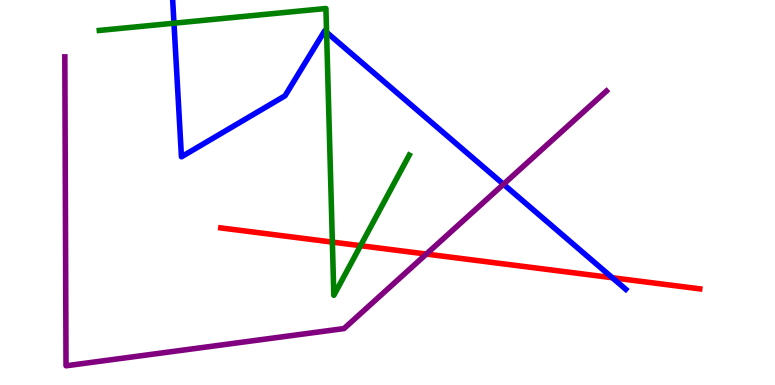[{'lines': ['blue', 'red'], 'intersections': [{'x': 7.9, 'y': 2.79}]}, {'lines': ['green', 'red'], 'intersections': [{'x': 4.29, 'y': 3.71}, {'x': 4.65, 'y': 3.62}]}, {'lines': ['purple', 'red'], 'intersections': [{'x': 5.5, 'y': 3.4}]}, {'lines': ['blue', 'green'], 'intersections': [{'x': 2.24, 'y': 9.4}, {'x': 4.21, 'y': 9.16}]}, {'lines': ['blue', 'purple'], 'intersections': [{'x': 6.5, 'y': 5.21}]}, {'lines': ['green', 'purple'], 'intersections': []}]